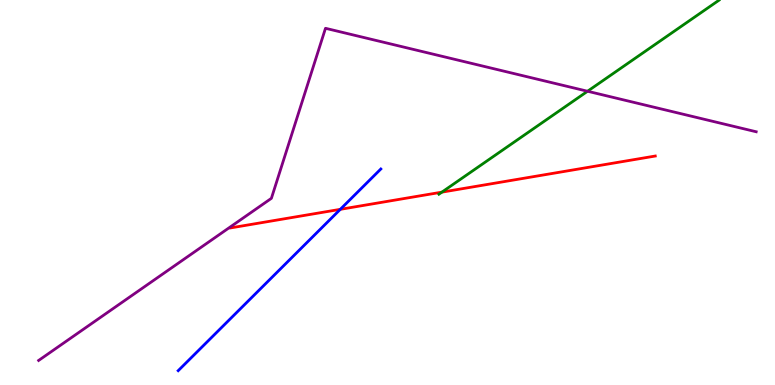[{'lines': ['blue', 'red'], 'intersections': [{'x': 4.39, 'y': 4.56}]}, {'lines': ['green', 'red'], 'intersections': [{'x': 5.7, 'y': 5.01}]}, {'lines': ['purple', 'red'], 'intersections': []}, {'lines': ['blue', 'green'], 'intersections': []}, {'lines': ['blue', 'purple'], 'intersections': []}, {'lines': ['green', 'purple'], 'intersections': [{'x': 7.58, 'y': 7.63}]}]